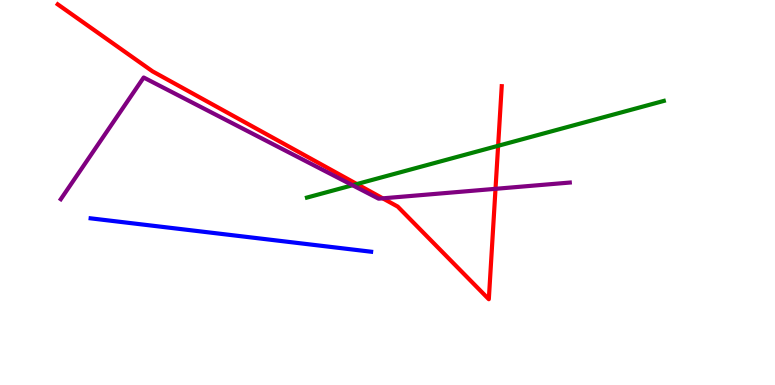[{'lines': ['blue', 'red'], 'intersections': []}, {'lines': ['green', 'red'], 'intersections': [{'x': 4.6, 'y': 5.22}, {'x': 6.43, 'y': 6.21}]}, {'lines': ['purple', 'red'], 'intersections': [{'x': 4.94, 'y': 4.85}, {'x': 6.39, 'y': 5.1}]}, {'lines': ['blue', 'green'], 'intersections': []}, {'lines': ['blue', 'purple'], 'intersections': []}, {'lines': ['green', 'purple'], 'intersections': [{'x': 4.55, 'y': 5.19}]}]